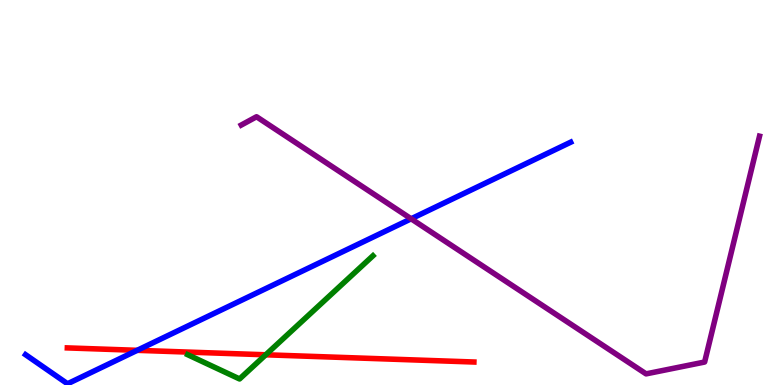[{'lines': ['blue', 'red'], 'intersections': [{'x': 1.77, 'y': 0.901}]}, {'lines': ['green', 'red'], 'intersections': [{'x': 3.43, 'y': 0.785}]}, {'lines': ['purple', 'red'], 'intersections': []}, {'lines': ['blue', 'green'], 'intersections': []}, {'lines': ['blue', 'purple'], 'intersections': [{'x': 5.31, 'y': 4.32}]}, {'lines': ['green', 'purple'], 'intersections': []}]